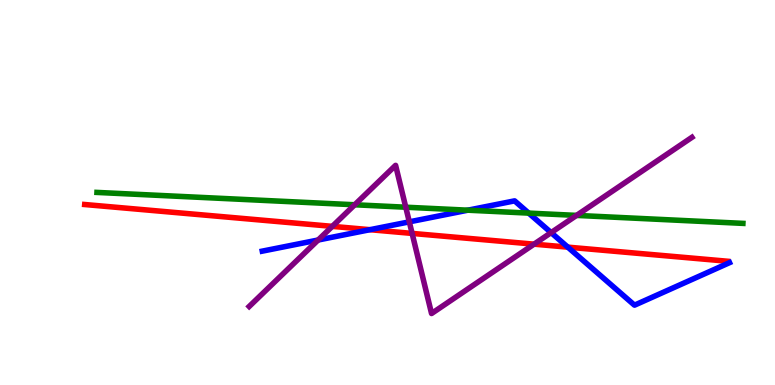[{'lines': ['blue', 'red'], 'intersections': [{'x': 4.77, 'y': 4.03}, {'x': 7.33, 'y': 3.58}]}, {'lines': ['green', 'red'], 'intersections': []}, {'lines': ['purple', 'red'], 'intersections': [{'x': 4.29, 'y': 4.12}, {'x': 5.32, 'y': 3.94}, {'x': 6.89, 'y': 3.66}]}, {'lines': ['blue', 'green'], 'intersections': [{'x': 6.04, 'y': 4.54}, {'x': 6.82, 'y': 4.46}]}, {'lines': ['blue', 'purple'], 'intersections': [{'x': 4.11, 'y': 3.77}, {'x': 5.28, 'y': 4.24}, {'x': 7.11, 'y': 3.96}]}, {'lines': ['green', 'purple'], 'intersections': [{'x': 4.58, 'y': 4.68}, {'x': 5.24, 'y': 4.62}, {'x': 7.44, 'y': 4.41}]}]